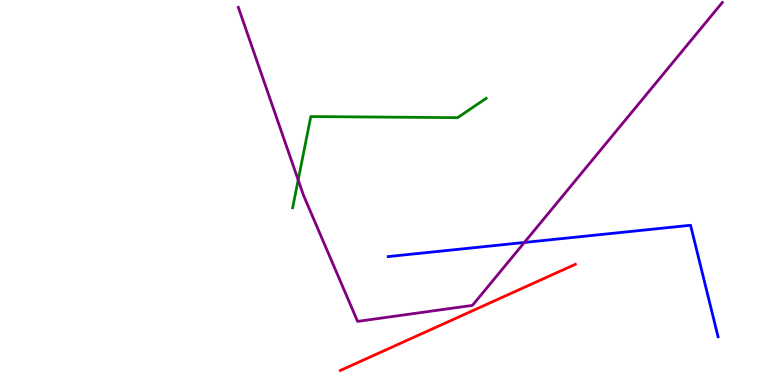[{'lines': ['blue', 'red'], 'intersections': []}, {'lines': ['green', 'red'], 'intersections': []}, {'lines': ['purple', 'red'], 'intersections': []}, {'lines': ['blue', 'green'], 'intersections': []}, {'lines': ['blue', 'purple'], 'intersections': [{'x': 6.77, 'y': 3.7}]}, {'lines': ['green', 'purple'], 'intersections': [{'x': 3.85, 'y': 5.33}]}]